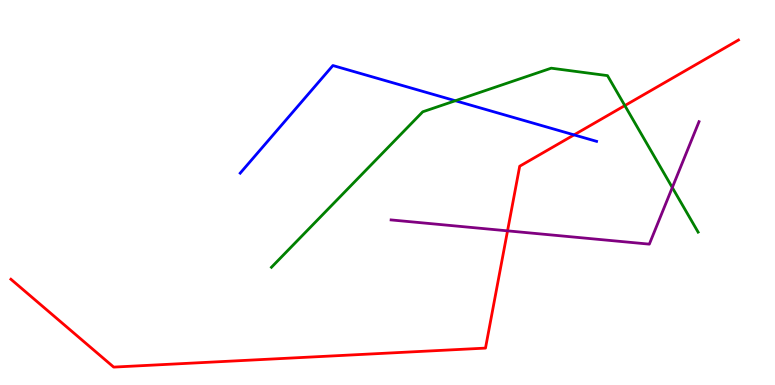[{'lines': ['blue', 'red'], 'intersections': [{'x': 7.41, 'y': 6.5}]}, {'lines': ['green', 'red'], 'intersections': [{'x': 8.06, 'y': 7.26}]}, {'lines': ['purple', 'red'], 'intersections': [{'x': 6.55, 'y': 4.0}]}, {'lines': ['blue', 'green'], 'intersections': [{'x': 5.88, 'y': 7.38}]}, {'lines': ['blue', 'purple'], 'intersections': []}, {'lines': ['green', 'purple'], 'intersections': [{'x': 8.67, 'y': 5.13}]}]